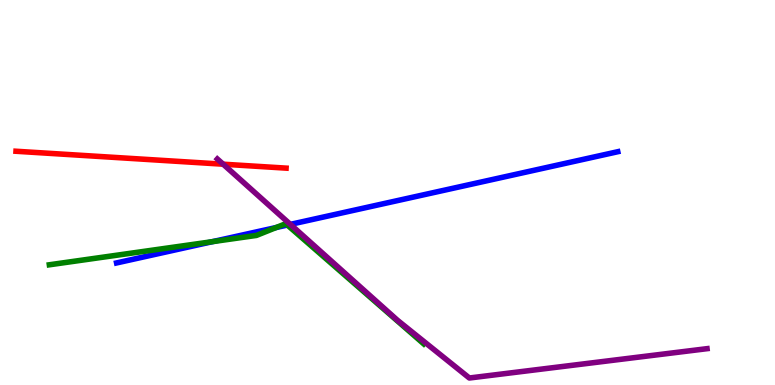[{'lines': ['blue', 'red'], 'intersections': []}, {'lines': ['green', 'red'], 'intersections': []}, {'lines': ['purple', 'red'], 'intersections': [{'x': 2.88, 'y': 5.74}]}, {'lines': ['blue', 'green'], 'intersections': [{'x': 2.74, 'y': 3.72}, {'x': 3.56, 'y': 4.09}, {'x': 3.71, 'y': 4.15}]}, {'lines': ['blue', 'purple'], 'intersections': [{'x': 3.75, 'y': 4.17}]}, {'lines': ['green', 'purple'], 'intersections': []}]